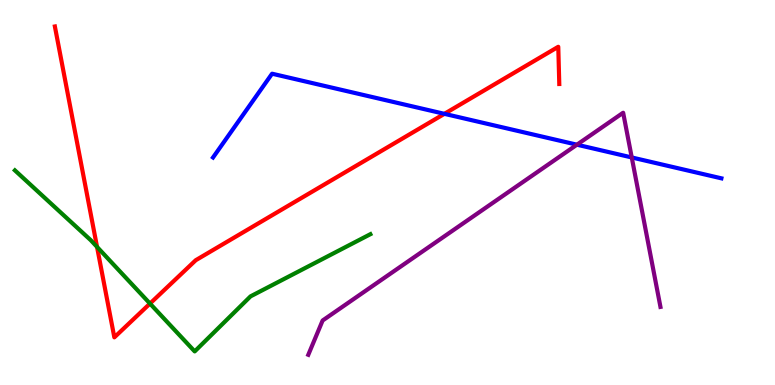[{'lines': ['blue', 'red'], 'intersections': [{'x': 5.73, 'y': 7.04}]}, {'lines': ['green', 'red'], 'intersections': [{'x': 1.25, 'y': 3.59}, {'x': 1.94, 'y': 2.12}]}, {'lines': ['purple', 'red'], 'intersections': []}, {'lines': ['blue', 'green'], 'intersections': []}, {'lines': ['blue', 'purple'], 'intersections': [{'x': 7.44, 'y': 6.24}, {'x': 8.15, 'y': 5.91}]}, {'lines': ['green', 'purple'], 'intersections': []}]